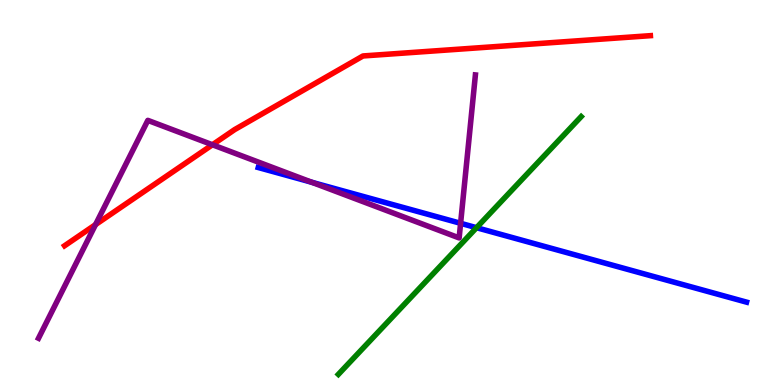[{'lines': ['blue', 'red'], 'intersections': []}, {'lines': ['green', 'red'], 'intersections': []}, {'lines': ['purple', 'red'], 'intersections': [{'x': 1.23, 'y': 4.17}, {'x': 2.74, 'y': 6.24}]}, {'lines': ['blue', 'green'], 'intersections': [{'x': 6.15, 'y': 4.09}]}, {'lines': ['blue', 'purple'], 'intersections': [{'x': 4.02, 'y': 5.27}, {'x': 5.94, 'y': 4.2}]}, {'lines': ['green', 'purple'], 'intersections': []}]